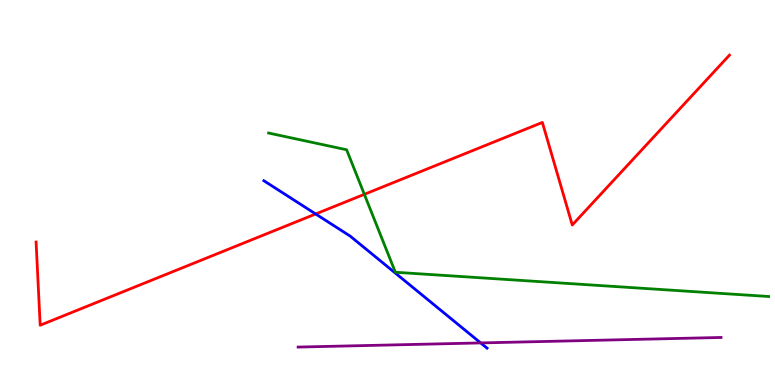[{'lines': ['blue', 'red'], 'intersections': [{'x': 4.07, 'y': 4.44}]}, {'lines': ['green', 'red'], 'intersections': [{'x': 4.7, 'y': 4.95}]}, {'lines': ['purple', 'red'], 'intersections': []}, {'lines': ['blue', 'green'], 'intersections': []}, {'lines': ['blue', 'purple'], 'intersections': [{'x': 6.2, 'y': 1.09}]}, {'lines': ['green', 'purple'], 'intersections': []}]